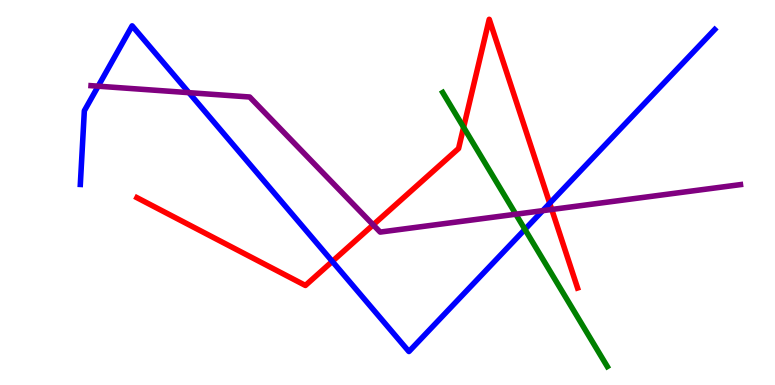[{'lines': ['blue', 'red'], 'intersections': [{'x': 4.29, 'y': 3.21}, {'x': 7.09, 'y': 4.72}]}, {'lines': ['green', 'red'], 'intersections': [{'x': 5.98, 'y': 6.69}]}, {'lines': ['purple', 'red'], 'intersections': [{'x': 4.82, 'y': 4.16}, {'x': 7.12, 'y': 4.56}]}, {'lines': ['blue', 'green'], 'intersections': [{'x': 6.77, 'y': 4.04}]}, {'lines': ['blue', 'purple'], 'intersections': [{'x': 1.27, 'y': 7.76}, {'x': 2.44, 'y': 7.59}, {'x': 7.0, 'y': 4.53}]}, {'lines': ['green', 'purple'], 'intersections': [{'x': 6.66, 'y': 4.44}]}]